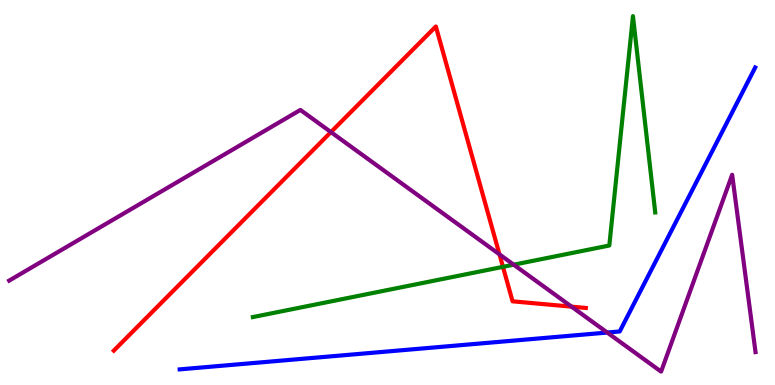[{'lines': ['blue', 'red'], 'intersections': []}, {'lines': ['green', 'red'], 'intersections': [{'x': 6.49, 'y': 3.07}]}, {'lines': ['purple', 'red'], 'intersections': [{'x': 4.27, 'y': 6.57}, {'x': 6.44, 'y': 3.39}, {'x': 7.38, 'y': 2.03}]}, {'lines': ['blue', 'green'], 'intersections': []}, {'lines': ['blue', 'purple'], 'intersections': [{'x': 7.84, 'y': 1.36}]}, {'lines': ['green', 'purple'], 'intersections': [{'x': 6.63, 'y': 3.12}]}]